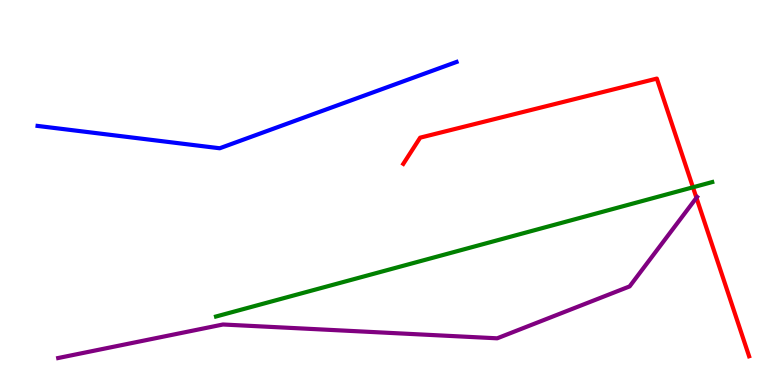[{'lines': ['blue', 'red'], 'intersections': []}, {'lines': ['green', 'red'], 'intersections': [{'x': 8.94, 'y': 5.14}]}, {'lines': ['purple', 'red'], 'intersections': [{'x': 8.99, 'y': 4.86}]}, {'lines': ['blue', 'green'], 'intersections': []}, {'lines': ['blue', 'purple'], 'intersections': []}, {'lines': ['green', 'purple'], 'intersections': []}]